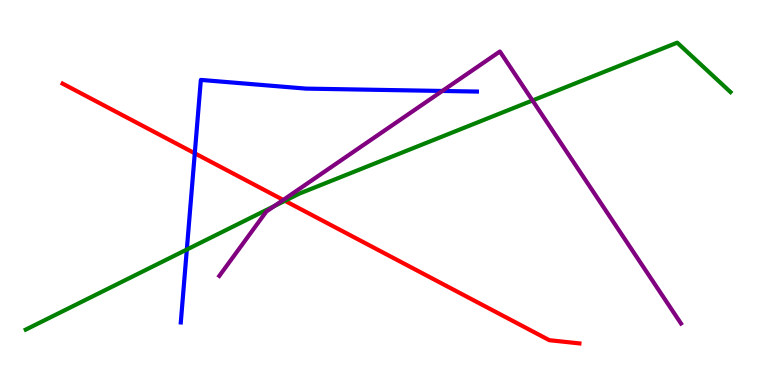[{'lines': ['blue', 'red'], 'intersections': [{'x': 2.51, 'y': 6.02}]}, {'lines': ['green', 'red'], 'intersections': [{'x': 3.68, 'y': 4.78}]}, {'lines': ['purple', 'red'], 'intersections': [{'x': 3.65, 'y': 4.81}]}, {'lines': ['blue', 'green'], 'intersections': [{'x': 2.41, 'y': 3.52}]}, {'lines': ['blue', 'purple'], 'intersections': [{'x': 5.71, 'y': 7.64}]}, {'lines': ['green', 'purple'], 'intersections': [{'x': 3.54, 'y': 4.65}, {'x': 6.87, 'y': 7.39}]}]